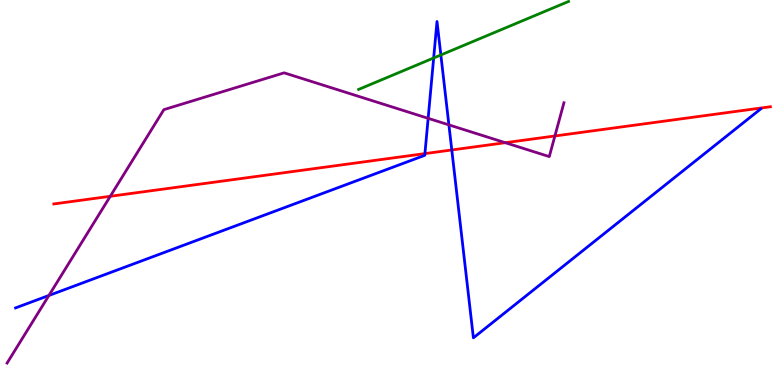[{'lines': ['blue', 'red'], 'intersections': [{'x': 5.48, 'y': 6.01}, {'x': 5.83, 'y': 6.1}]}, {'lines': ['green', 'red'], 'intersections': []}, {'lines': ['purple', 'red'], 'intersections': [{'x': 1.42, 'y': 4.9}, {'x': 6.52, 'y': 6.29}, {'x': 7.16, 'y': 6.47}]}, {'lines': ['blue', 'green'], 'intersections': [{'x': 5.6, 'y': 8.49}, {'x': 5.69, 'y': 8.57}]}, {'lines': ['blue', 'purple'], 'intersections': [{'x': 0.631, 'y': 2.33}, {'x': 5.52, 'y': 6.93}, {'x': 5.79, 'y': 6.76}]}, {'lines': ['green', 'purple'], 'intersections': []}]